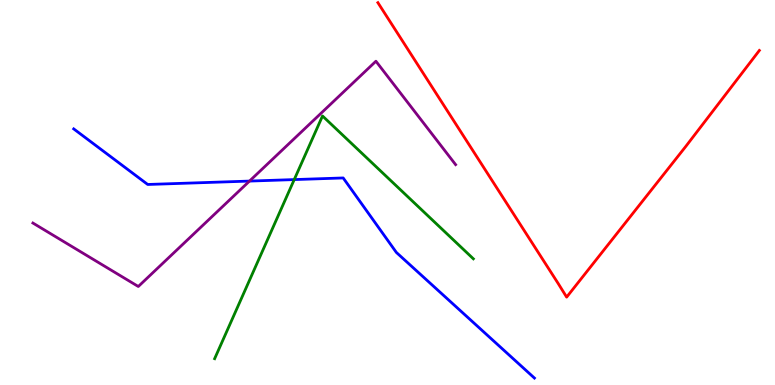[{'lines': ['blue', 'red'], 'intersections': []}, {'lines': ['green', 'red'], 'intersections': []}, {'lines': ['purple', 'red'], 'intersections': []}, {'lines': ['blue', 'green'], 'intersections': [{'x': 3.8, 'y': 5.34}]}, {'lines': ['blue', 'purple'], 'intersections': [{'x': 3.22, 'y': 5.3}]}, {'lines': ['green', 'purple'], 'intersections': []}]